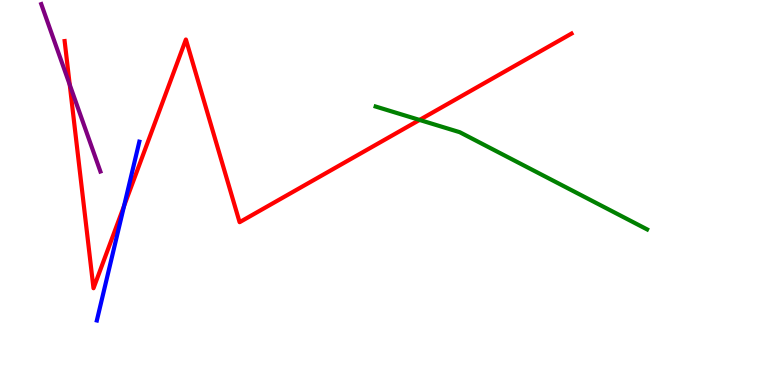[{'lines': ['blue', 'red'], 'intersections': [{'x': 1.6, 'y': 4.65}]}, {'lines': ['green', 'red'], 'intersections': [{'x': 5.41, 'y': 6.88}]}, {'lines': ['purple', 'red'], 'intersections': [{'x': 0.9, 'y': 7.8}]}, {'lines': ['blue', 'green'], 'intersections': []}, {'lines': ['blue', 'purple'], 'intersections': []}, {'lines': ['green', 'purple'], 'intersections': []}]